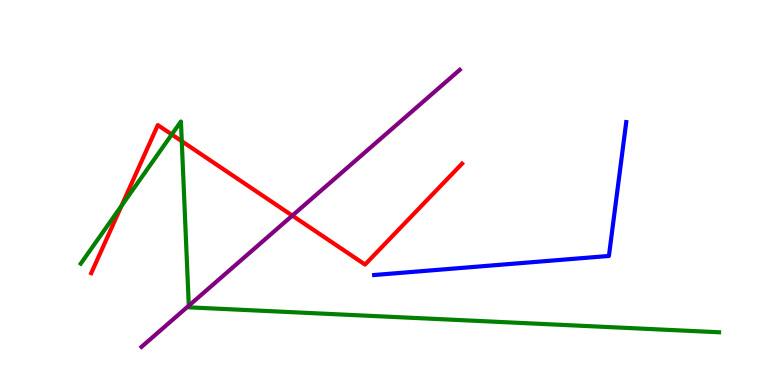[{'lines': ['blue', 'red'], 'intersections': []}, {'lines': ['green', 'red'], 'intersections': [{'x': 1.57, 'y': 4.66}, {'x': 2.22, 'y': 6.51}, {'x': 2.35, 'y': 6.33}]}, {'lines': ['purple', 'red'], 'intersections': [{'x': 3.77, 'y': 4.4}]}, {'lines': ['blue', 'green'], 'intersections': []}, {'lines': ['blue', 'purple'], 'intersections': []}, {'lines': ['green', 'purple'], 'intersections': [{'x': 2.44, 'y': 2.06}]}]